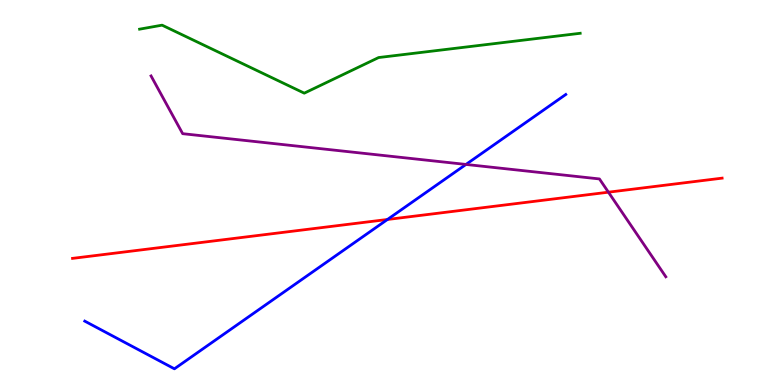[{'lines': ['blue', 'red'], 'intersections': [{'x': 5.0, 'y': 4.3}]}, {'lines': ['green', 'red'], 'intersections': []}, {'lines': ['purple', 'red'], 'intersections': [{'x': 7.85, 'y': 5.01}]}, {'lines': ['blue', 'green'], 'intersections': []}, {'lines': ['blue', 'purple'], 'intersections': [{'x': 6.01, 'y': 5.73}]}, {'lines': ['green', 'purple'], 'intersections': []}]